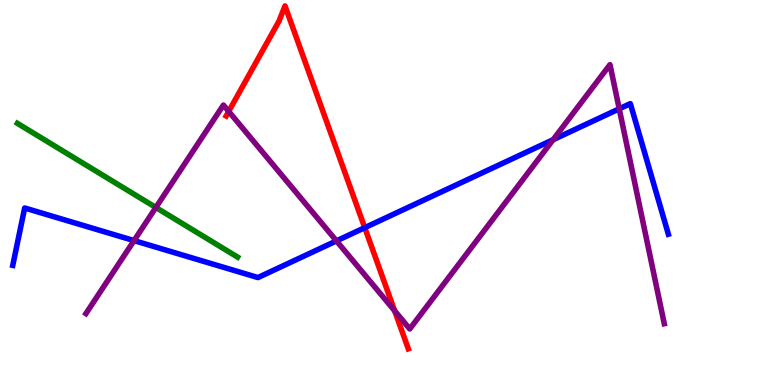[{'lines': ['blue', 'red'], 'intersections': [{'x': 4.71, 'y': 4.09}]}, {'lines': ['green', 'red'], 'intersections': []}, {'lines': ['purple', 'red'], 'intersections': [{'x': 2.95, 'y': 7.11}, {'x': 5.09, 'y': 1.93}]}, {'lines': ['blue', 'green'], 'intersections': []}, {'lines': ['blue', 'purple'], 'intersections': [{'x': 1.73, 'y': 3.75}, {'x': 4.34, 'y': 3.74}, {'x': 7.14, 'y': 6.37}, {'x': 7.99, 'y': 7.17}]}, {'lines': ['green', 'purple'], 'intersections': [{'x': 2.01, 'y': 4.61}]}]